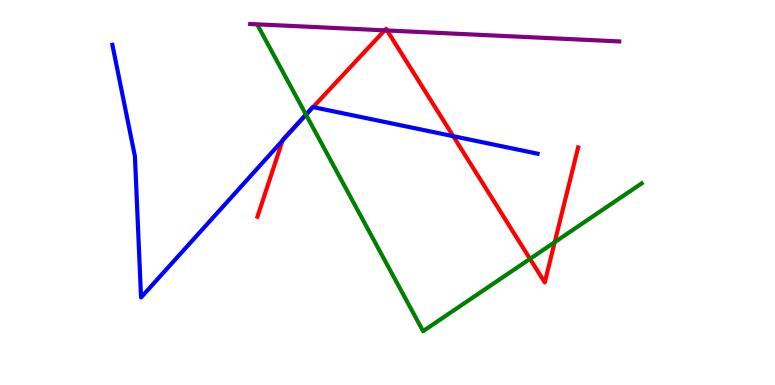[{'lines': ['blue', 'red'], 'intersections': [{'x': 3.65, 'y': 6.35}, {'x': 3.9, 'y': 6.92}, {'x': 4.04, 'y': 7.22}, {'x': 5.85, 'y': 6.46}]}, {'lines': ['green', 'red'], 'intersections': [{'x': 3.95, 'y': 7.02}, {'x': 6.84, 'y': 3.28}, {'x': 7.16, 'y': 3.71}]}, {'lines': ['purple', 'red'], 'intersections': [{'x': 4.96, 'y': 9.21}, {'x': 4.99, 'y': 9.21}]}, {'lines': ['blue', 'green'], 'intersections': [{'x': 3.95, 'y': 7.02}]}, {'lines': ['blue', 'purple'], 'intersections': []}, {'lines': ['green', 'purple'], 'intersections': []}]